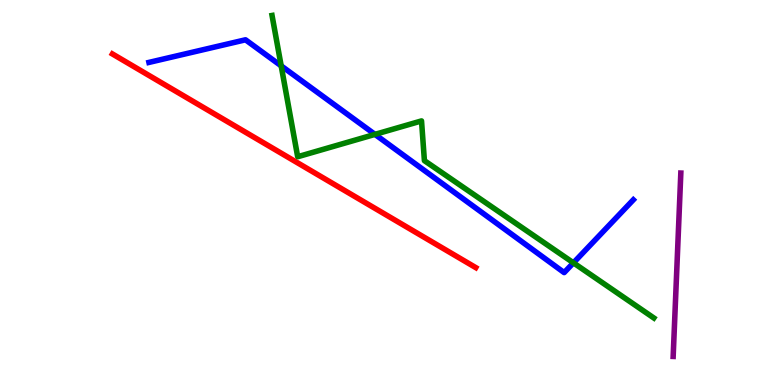[{'lines': ['blue', 'red'], 'intersections': []}, {'lines': ['green', 'red'], 'intersections': []}, {'lines': ['purple', 'red'], 'intersections': []}, {'lines': ['blue', 'green'], 'intersections': [{'x': 3.63, 'y': 8.29}, {'x': 4.84, 'y': 6.51}, {'x': 7.4, 'y': 3.17}]}, {'lines': ['blue', 'purple'], 'intersections': []}, {'lines': ['green', 'purple'], 'intersections': []}]